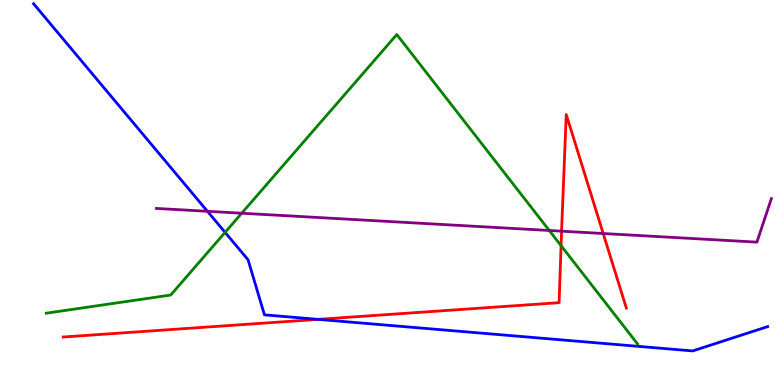[{'lines': ['blue', 'red'], 'intersections': [{'x': 4.1, 'y': 1.7}]}, {'lines': ['green', 'red'], 'intersections': [{'x': 7.24, 'y': 3.62}]}, {'lines': ['purple', 'red'], 'intersections': [{'x': 7.25, 'y': 4.0}, {'x': 7.78, 'y': 3.93}]}, {'lines': ['blue', 'green'], 'intersections': [{'x': 2.9, 'y': 3.96}]}, {'lines': ['blue', 'purple'], 'intersections': [{'x': 2.68, 'y': 4.51}]}, {'lines': ['green', 'purple'], 'intersections': [{'x': 3.12, 'y': 4.46}, {'x': 7.09, 'y': 4.01}]}]